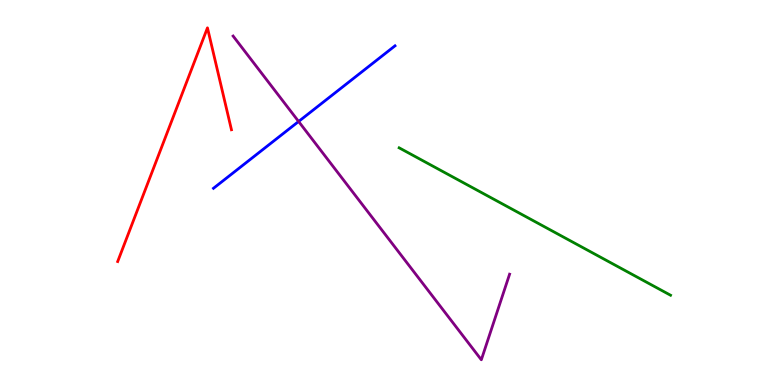[{'lines': ['blue', 'red'], 'intersections': []}, {'lines': ['green', 'red'], 'intersections': []}, {'lines': ['purple', 'red'], 'intersections': []}, {'lines': ['blue', 'green'], 'intersections': []}, {'lines': ['blue', 'purple'], 'intersections': [{'x': 3.85, 'y': 6.84}]}, {'lines': ['green', 'purple'], 'intersections': []}]